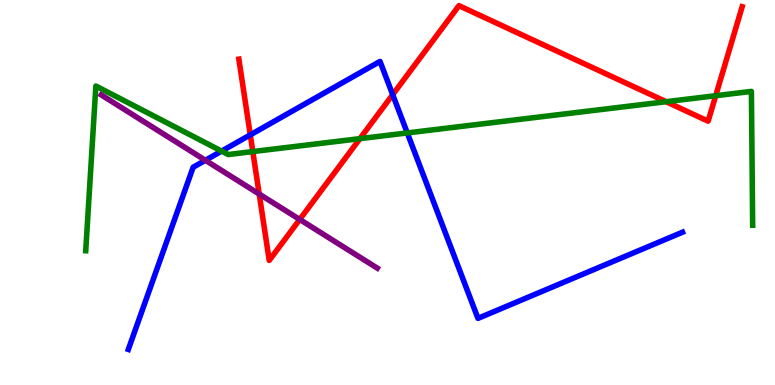[{'lines': ['blue', 'red'], 'intersections': [{'x': 3.23, 'y': 6.5}, {'x': 5.07, 'y': 7.54}]}, {'lines': ['green', 'red'], 'intersections': [{'x': 3.26, 'y': 6.06}, {'x': 4.64, 'y': 6.4}, {'x': 8.59, 'y': 7.36}, {'x': 9.24, 'y': 7.51}]}, {'lines': ['purple', 'red'], 'intersections': [{'x': 3.34, 'y': 4.96}, {'x': 3.87, 'y': 4.3}]}, {'lines': ['blue', 'green'], 'intersections': [{'x': 2.86, 'y': 6.07}, {'x': 5.26, 'y': 6.55}]}, {'lines': ['blue', 'purple'], 'intersections': [{'x': 2.65, 'y': 5.84}]}, {'lines': ['green', 'purple'], 'intersections': []}]